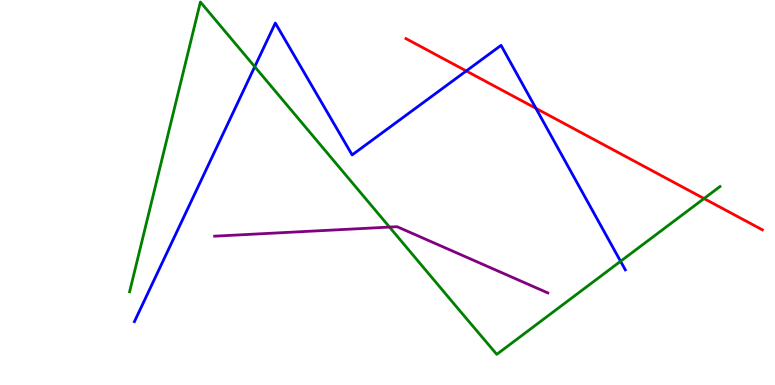[{'lines': ['blue', 'red'], 'intersections': [{'x': 6.02, 'y': 8.16}, {'x': 6.92, 'y': 7.19}]}, {'lines': ['green', 'red'], 'intersections': [{'x': 9.08, 'y': 4.84}]}, {'lines': ['purple', 'red'], 'intersections': []}, {'lines': ['blue', 'green'], 'intersections': [{'x': 3.29, 'y': 8.27}, {'x': 8.01, 'y': 3.21}]}, {'lines': ['blue', 'purple'], 'intersections': []}, {'lines': ['green', 'purple'], 'intersections': [{'x': 5.03, 'y': 4.1}]}]